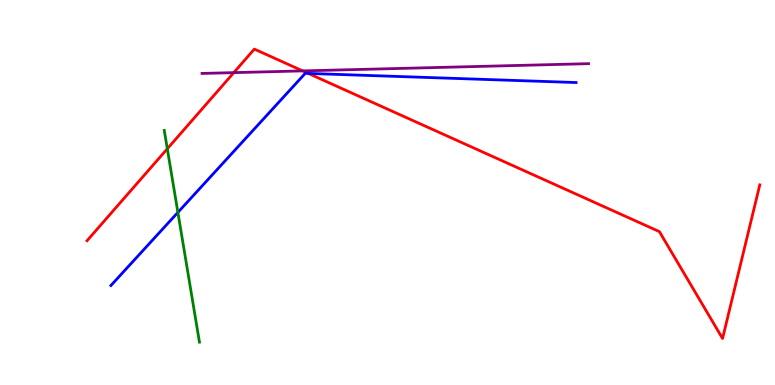[{'lines': ['blue', 'red'], 'intersections': [{'x': 3.98, 'y': 8.09}]}, {'lines': ['green', 'red'], 'intersections': [{'x': 2.16, 'y': 6.14}]}, {'lines': ['purple', 'red'], 'intersections': [{'x': 3.02, 'y': 8.11}, {'x': 3.91, 'y': 8.16}]}, {'lines': ['blue', 'green'], 'intersections': [{'x': 2.3, 'y': 4.48}]}, {'lines': ['blue', 'purple'], 'intersections': []}, {'lines': ['green', 'purple'], 'intersections': []}]